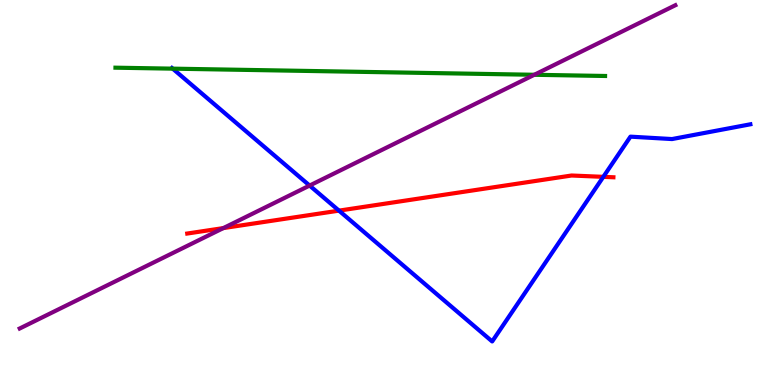[{'lines': ['blue', 'red'], 'intersections': [{'x': 4.37, 'y': 4.53}, {'x': 7.78, 'y': 5.41}]}, {'lines': ['green', 'red'], 'intersections': []}, {'lines': ['purple', 'red'], 'intersections': [{'x': 2.88, 'y': 4.08}]}, {'lines': ['blue', 'green'], 'intersections': [{'x': 2.23, 'y': 8.22}]}, {'lines': ['blue', 'purple'], 'intersections': [{'x': 3.99, 'y': 5.18}]}, {'lines': ['green', 'purple'], 'intersections': [{'x': 6.89, 'y': 8.06}]}]